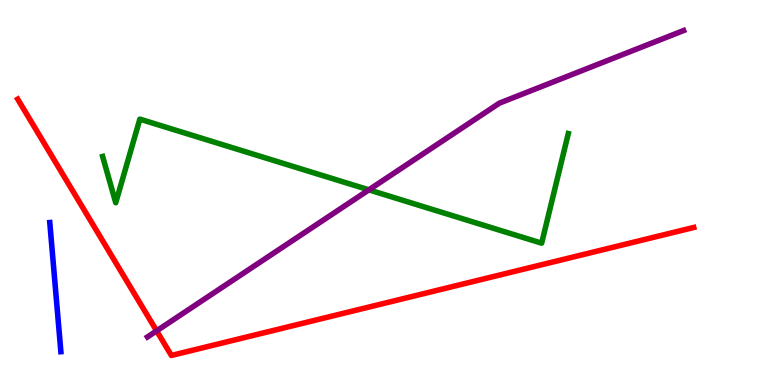[{'lines': ['blue', 'red'], 'intersections': []}, {'lines': ['green', 'red'], 'intersections': []}, {'lines': ['purple', 'red'], 'intersections': [{'x': 2.02, 'y': 1.41}]}, {'lines': ['blue', 'green'], 'intersections': []}, {'lines': ['blue', 'purple'], 'intersections': []}, {'lines': ['green', 'purple'], 'intersections': [{'x': 4.76, 'y': 5.07}]}]